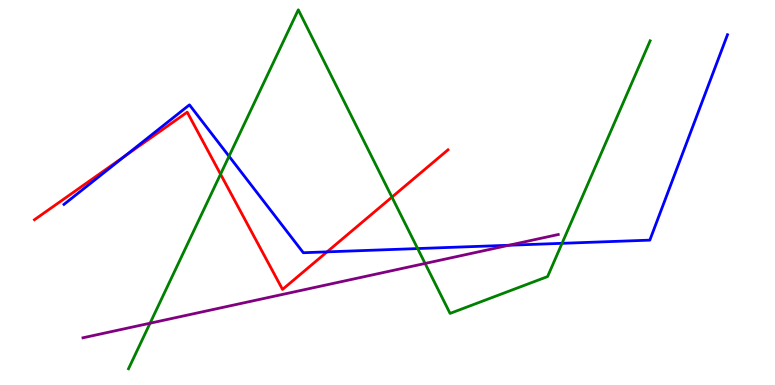[{'lines': ['blue', 'red'], 'intersections': [{'x': 1.61, 'y': 5.95}, {'x': 4.22, 'y': 3.46}]}, {'lines': ['green', 'red'], 'intersections': [{'x': 2.85, 'y': 5.48}, {'x': 5.06, 'y': 4.88}]}, {'lines': ['purple', 'red'], 'intersections': []}, {'lines': ['blue', 'green'], 'intersections': [{'x': 2.96, 'y': 5.94}, {'x': 5.39, 'y': 3.54}, {'x': 7.25, 'y': 3.68}]}, {'lines': ['blue', 'purple'], 'intersections': [{'x': 6.57, 'y': 3.63}]}, {'lines': ['green', 'purple'], 'intersections': [{'x': 1.94, 'y': 1.6}, {'x': 5.49, 'y': 3.16}]}]